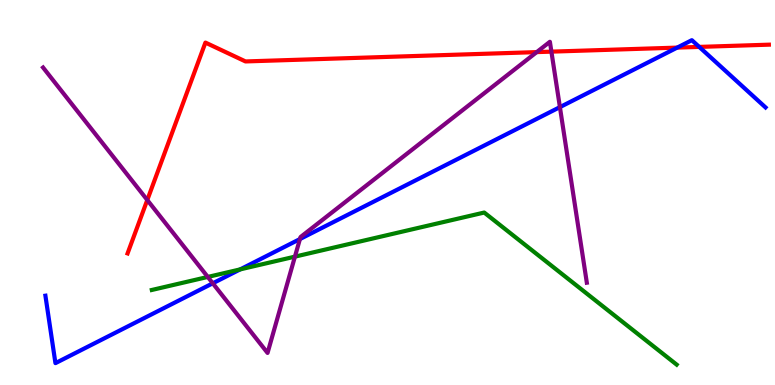[{'lines': ['blue', 'red'], 'intersections': [{'x': 8.74, 'y': 8.76}, {'x': 9.02, 'y': 8.78}]}, {'lines': ['green', 'red'], 'intersections': []}, {'lines': ['purple', 'red'], 'intersections': [{'x': 1.9, 'y': 4.8}, {'x': 6.93, 'y': 8.65}, {'x': 7.11, 'y': 8.66}]}, {'lines': ['blue', 'green'], 'intersections': [{'x': 3.1, 'y': 3.0}]}, {'lines': ['blue', 'purple'], 'intersections': [{'x': 2.75, 'y': 2.64}, {'x': 3.87, 'y': 3.79}, {'x': 7.22, 'y': 7.22}]}, {'lines': ['green', 'purple'], 'intersections': [{'x': 2.68, 'y': 2.81}, {'x': 3.81, 'y': 3.33}]}]